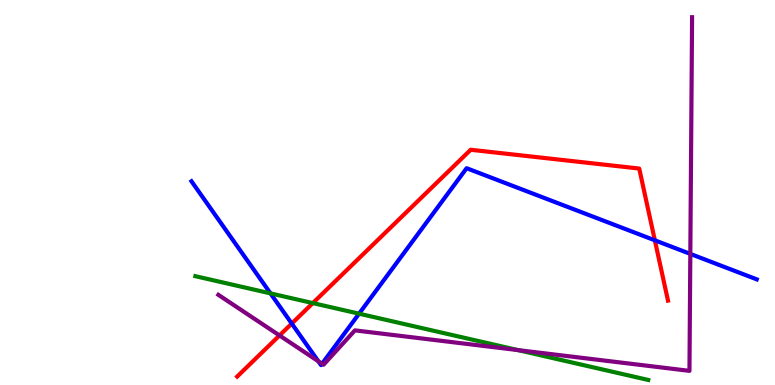[{'lines': ['blue', 'red'], 'intersections': [{'x': 3.76, 'y': 1.6}, {'x': 8.45, 'y': 3.76}]}, {'lines': ['green', 'red'], 'intersections': [{'x': 4.04, 'y': 2.13}]}, {'lines': ['purple', 'red'], 'intersections': [{'x': 3.61, 'y': 1.29}]}, {'lines': ['blue', 'green'], 'intersections': [{'x': 3.49, 'y': 2.38}, {'x': 4.63, 'y': 1.85}]}, {'lines': ['blue', 'purple'], 'intersections': [{'x': 4.11, 'y': 0.617}, {'x': 4.16, 'y': 0.552}, {'x': 8.91, 'y': 3.41}]}, {'lines': ['green', 'purple'], 'intersections': [{'x': 6.68, 'y': 0.907}]}]